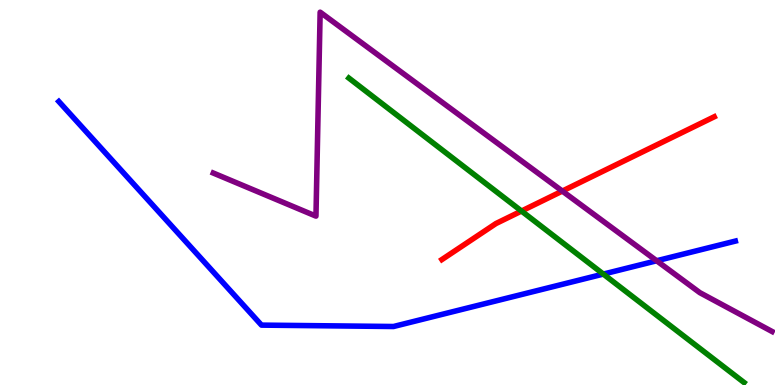[{'lines': ['blue', 'red'], 'intersections': []}, {'lines': ['green', 'red'], 'intersections': [{'x': 6.73, 'y': 4.52}]}, {'lines': ['purple', 'red'], 'intersections': [{'x': 7.26, 'y': 5.04}]}, {'lines': ['blue', 'green'], 'intersections': [{'x': 7.78, 'y': 2.88}]}, {'lines': ['blue', 'purple'], 'intersections': [{'x': 8.47, 'y': 3.23}]}, {'lines': ['green', 'purple'], 'intersections': []}]